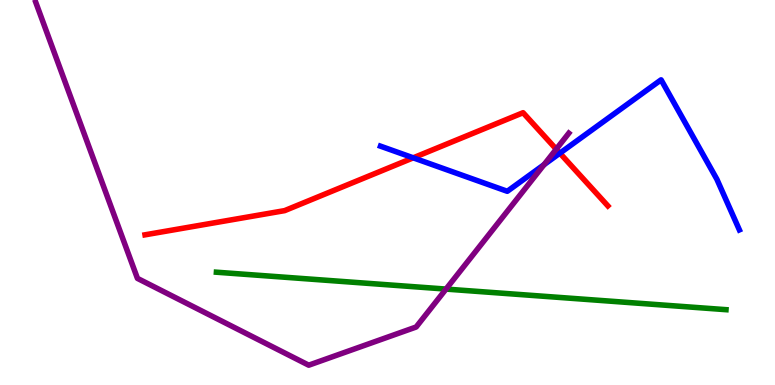[{'lines': ['blue', 'red'], 'intersections': [{'x': 5.33, 'y': 5.9}, {'x': 7.22, 'y': 6.02}]}, {'lines': ['green', 'red'], 'intersections': []}, {'lines': ['purple', 'red'], 'intersections': [{'x': 7.18, 'y': 6.13}]}, {'lines': ['blue', 'green'], 'intersections': []}, {'lines': ['blue', 'purple'], 'intersections': [{'x': 7.02, 'y': 5.72}]}, {'lines': ['green', 'purple'], 'intersections': [{'x': 5.76, 'y': 2.49}]}]